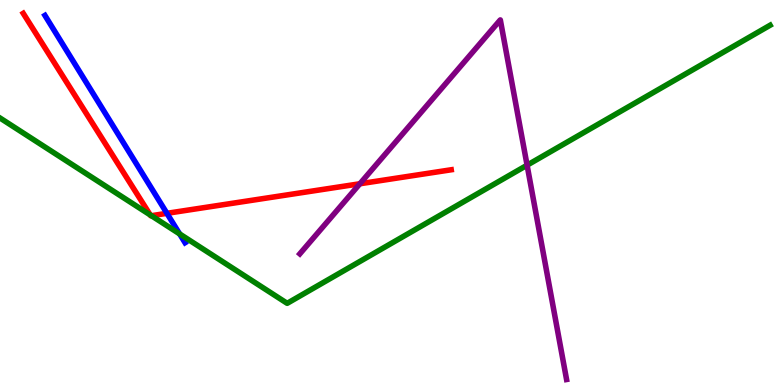[{'lines': ['blue', 'red'], 'intersections': [{'x': 2.15, 'y': 4.46}]}, {'lines': ['green', 'red'], 'intersections': [{'x': 1.94, 'y': 4.42}, {'x': 1.95, 'y': 4.4}]}, {'lines': ['purple', 'red'], 'intersections': [{'x': 4.64, 'y': 5.23}]}, {'lines': ['blue', 'green'], 'intersections': [{'x': 2.32, 'y': 3.92}]}, {'lines': ['blue', 'purple'], 'intersections': []}, {'lines': ['green', 'purple'], 'intersections': [{'x': 6.8, 'y': 5.71}]}]